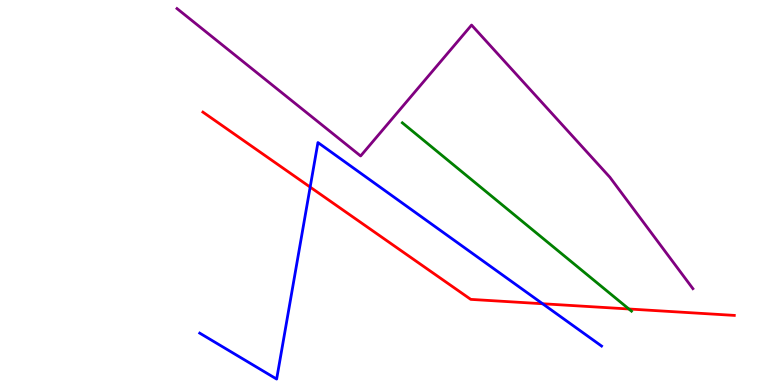[{'lines': ['blue', 'red'], 'intersections': [{'x': 4.0, 'y': 5.14}, {'x': 7.0, 'y': 2.11}]}, {'lines': ['green', 'red'], 'intersections': [{'x': 8.11, 'y': 1.97}]}, {'lines': ['purple', 'red'], 'intersections': []}, {'lines': ['blue', 'green'], 'intersections': []}, {'lines': ['blue', 'purple'], 'intersections': []}, {'lines': ['green', 'purple'], 'intersections': []}]